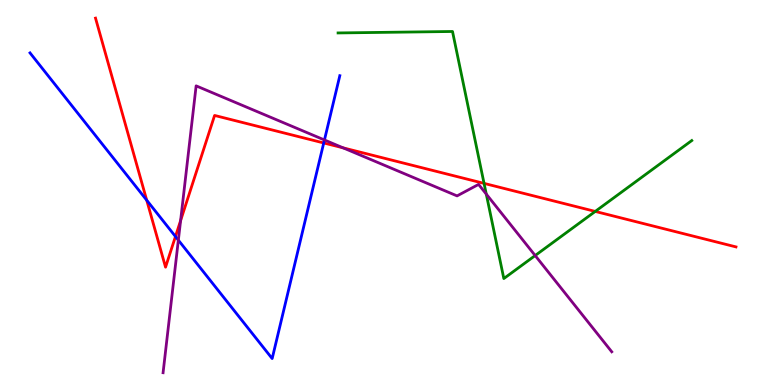[{'lines': ['blue', 'red'], 'intersections': [{'x': 1.89, 'y': 4.8}, {'x': 2.26, 'y': 3.86}, {'x': 4.18, 'y': 6.29}]}, {'lines': ['green', 'red'], 'intersections': [{'x': 6.25, 'y': 5.24}, {'x': 7.68, 'y': 4.51}]}, {'lines': ['purple', 'red'], 'intersections': [{'x': 2.33, 'y': 4.27}, {'x': 4.43, 'y': 6.16}]}, {'lines': ['blue', 'green'], 'intersections': []}, {'lines': ['blue', 'purple'], 'intersections': [{'x': 2.3, 'y': 3.76}, {'x': 4.19, 'y': 6.36}]}, {'lines': ['green', 'purple'], 'intersections': [{'x': 6.27, 'y': 4.96}, {'x': 6.91, 'y': 3.36}]}]